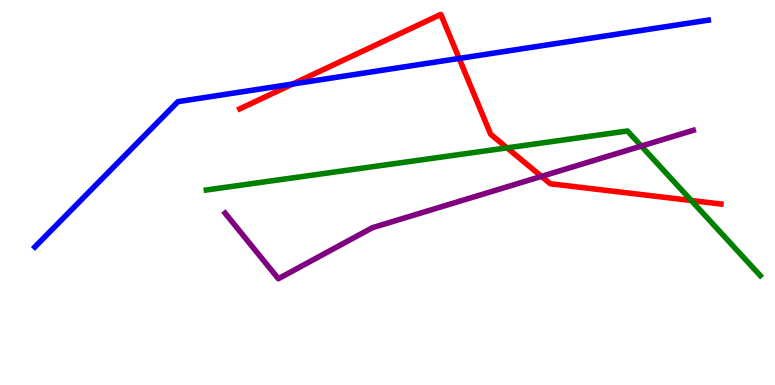[{'lines': ['blue', 'red'], 'intersections': [{'x': 3.78, 'y': 7.82}, {'x': 5.92, 'y': 8.48}]}, {'lines': ['green', 'red'], 'intersections': [{'x': 6.54, 'y': 6.16}, {'x': 8.92, 'y': 4.79}]}, {'lines': ['purple', 'red'], 'intersections': [{'x': 6.99, 'y': 5.42}]}, {'lines': ['blue', 'green'], 'intersections': []}, {'lines': ['blue', 'purple'], 'intersections': []}, {'lines': ['green', 'purple'], 'intersections': [{'x': 8.28, 'y': 6.21}]}]